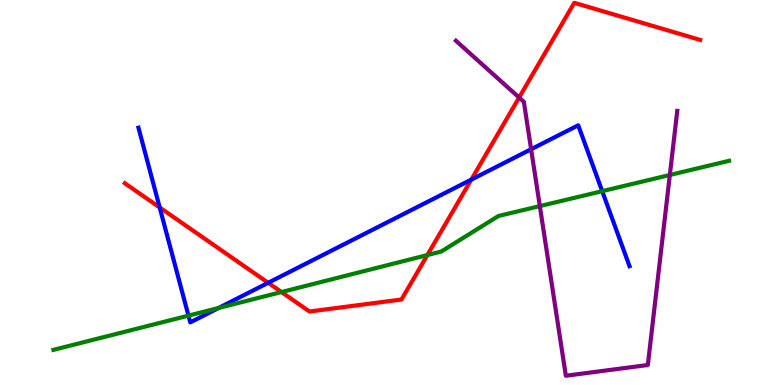[{'lines': ['blue', 'red'], 'intersections': [{'x': 2.06, 'y': 4.61}, {'x': 3.46, 'y': 2.65}, {'x': 6.08, 'y': 5.33}]}, {'lines': ['green', 'red'], 'intersections': [{'x': 3.63, 'y': 2.41}, {'x': 5.51, 'y': 3.38}]}, {'lines': ['purple', 'red'], 'intersections': [{'x': 6.7, 'y': 7.47}]}, {'lines': ['blue', 'green'], 'intersections': [{'x': 2.43, 'y': 1.8}, {'x': 2.82, 'y': 2.0}, {'x': 7.77, 'y': 5.03}]}, {'lines': ['blue', 'purple'], 'intersections': [{'x': 6.85, 'y': 6.12}]}, {'lines': ['green', 'purple'], 'intersections': [{'x': 6.97, 'y': 4.65}, {'x': 8.64, 'y': 5.45}]}]